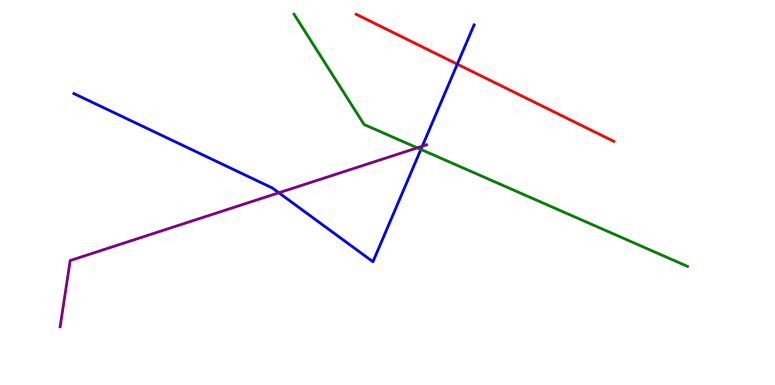[{'lines': ['blue', 'red'], 'intersections': [{'x': 5.9, 'y': 8.33}]}, {'lines': ['green', 'red'], 'intersections': []}, {'lines': ['purple', 'red'], 'intersections': []}, {'lines': ['blue', 'green'], 'intersections': [{'x': 5.43, 'y': 6.12}]}, {'lines': ['blue', 'purple'], 'intersections': [{'x': 3.6, 'y': 4.99}, {'x': 5.45, 'y': 6.2}]}, {'lines': ['green', 'purple'], 'intersections': [{'x': 5.38, 'y': 6.16}]}]